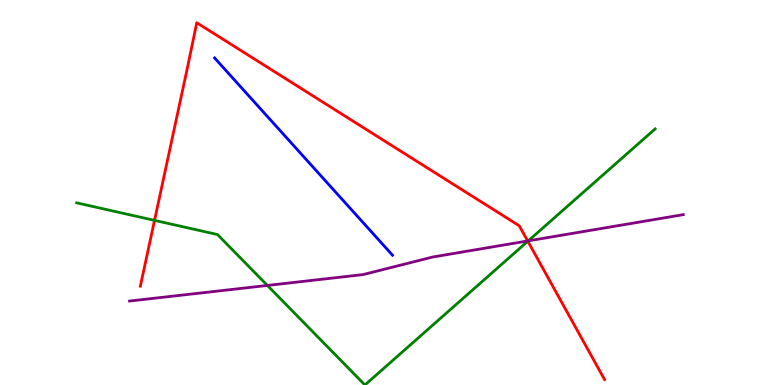[{'lines': ['blue', 'red'], 'intersections': []}, {'lines': ['green', 'red'], 'intersections': [{'x': 1.99, 'y': 4.28}, {'x': 6.81, 'y': 3.73}]}, {'lines': ['purple', 'red'], 'intersections': [{'x': 6.81, 'y': 3.74}]}, {'lines': ['blue', 'green'], 'intersections': []}, {'lines': ['blue', 'purple'], 'intersections': []}, {'lines': ['green', 'purple'], 'intersections': [{'x': 3.45, 'y': 2.59}, {'x': 6.82, 'y': 3.74}]}]